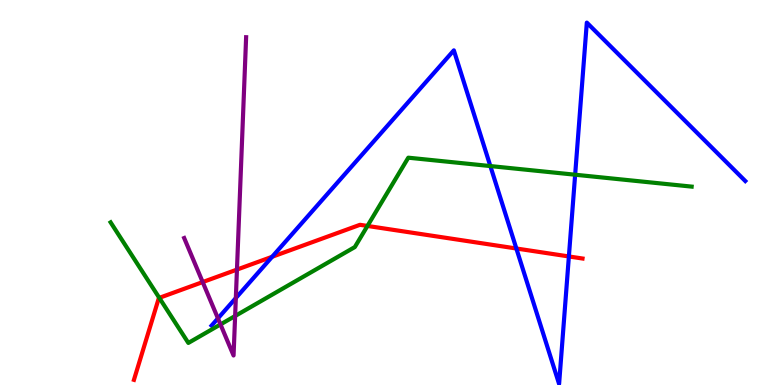[{'lines': ['blue', 'red'], 'intersections': [{'x': 3.51, 'y': 3.33}, {'x': 6.66, 'y': 3.55}, {'x': 7.34, 'y': 3.34}]}, {'lines': ['green', 'red'], 'intersections': [{'x': 2.06, 'y': 2.26}, {'x': 4.74, 'y': 4.13}]}, {'lines': ['purple', 'red'], 'intersections': [{'x': 2.62, 'y': 2.67}, {'x': 3.06, 'y': 3.0}]}, {'lines': ['blue', 'green'], 'intersections': [{'x': 6.33, 'y': 5.69}, {'x': 7.42, 'y': 5.46}]}, {'lines': ['blue', 'purple'], 'intersections': [{'x': 2.81, 'y': 1.73}, {'x': 3.04, 'y': 2.26}]}, {'lines': ['green', 'purple'], 'intersections': [{'x': 2.85, 'y': 1.57}, {'x': 3.03, 'y': 1.79}]}]